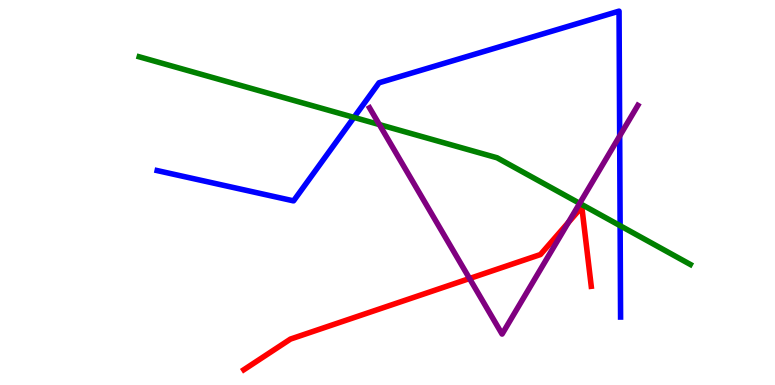[{'lines': ['blue', 'red'], 'intersections': []}, {'lines': ['green', 'red'], 'intersections': []}, {'lines': ['purple', 'red'], 'intersections': [{'x': 6.06, 'y': 2.77}, {'x': 7.33, 'y': 4.22}]}, {'lines': ['blue', 'green'], 'intersections': [{'x': 4.57, 'y': 6.95}, {'x': 8.0, 'y': 4.14}]}, {'lines': ['blue', 'purple'], 'intersections': [{'x': 8.0, 'y': 6.47}]}, {'lines': ['green', 'purple'], 'intersections': [{'x': 4.89, 'y': 6.76}, {'x': 7.48, 'y': 4.72}]}]